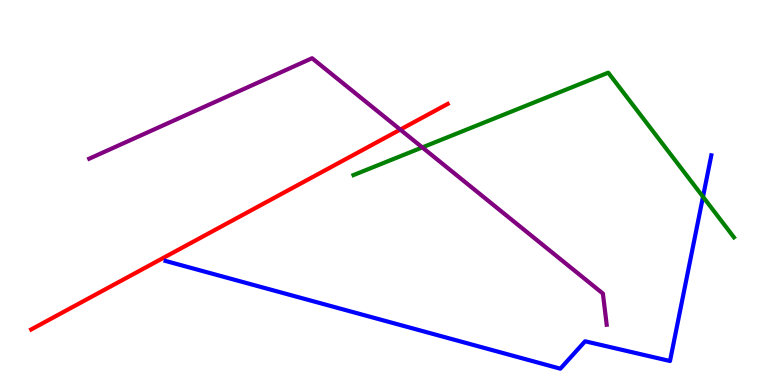[{'lines': ['blue', 'red'], 'intersections': []}, {'lines': ['green', 'red'], 'intersections': []}, {'lines': ['purple', 'red'], 'intersections': [{'x': 5.16, 'y': 6.63}]}, {'lines': ['blue', 'green'], 'intersections': [{'x': 9.07, 'y': 4.89}]}, {'lines': ['blue', 'purple'], 'intersections': []}, {'lines': ['green', 'purple'], 'intersections': [{'x': 5.45, 'y': 6.17}]}]